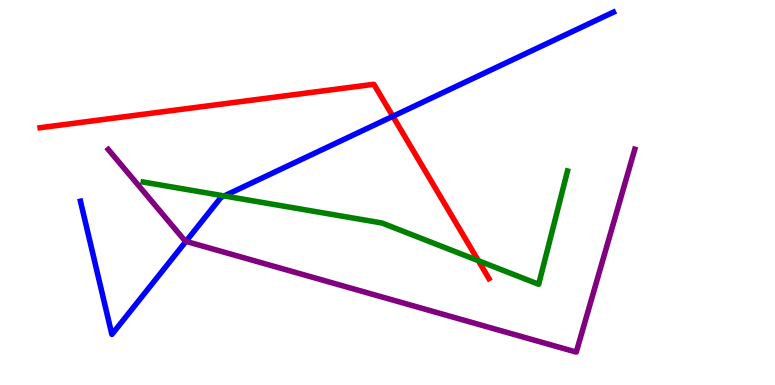[{'lines': ['blue', 'red'], 'intersections': [{'x': 5.07, 'y': 6.98}]}, {'lines': ['green', 'red'], 'intersections': [{'x': 6.17, 'y': 3.23}]}, {'lines': ['purple', 'red'], 'intersections': []}, {'lines': ['blue', 'green'], 'intersections': [{'x': 2.89, 'y': 4.91}]}, {'lines': ['blue', 'purple'], 'intersections': [{'x': 2.4, 'y': 3.73}]}, {'lines': ['green', 'purple'], 'intersections': []}]